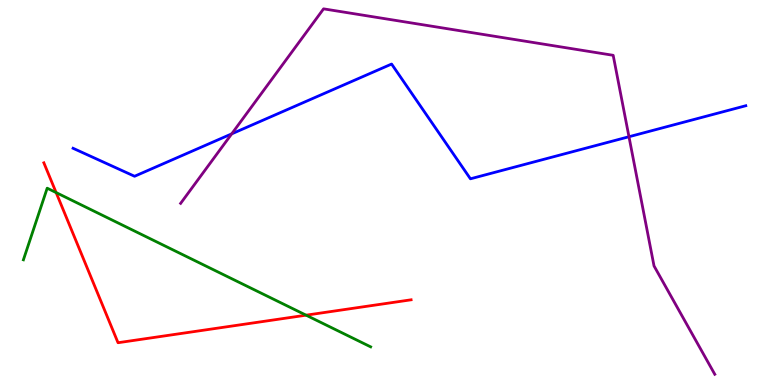[{'lines': ['blue', 'red'], 'intersections': []}, {'lines': ['green', 'red'], 'intersections': [{'x': 0.724, 'y': 5.0}, {'x': 3.95, 'y': 1.81}]}, {'lines': ['purple', 'red'], 'intersections': []}, {'lines': ['blue', 'green'], 'intersections': []}, {'lines': ['blue', 'purple'], 'intersections': [{'x': 2.99, 'y': 6.52}, {'x': 8.12, 'y': 6.45}]}, {'lines': ['green', 'purple'], 'intersections': []}]